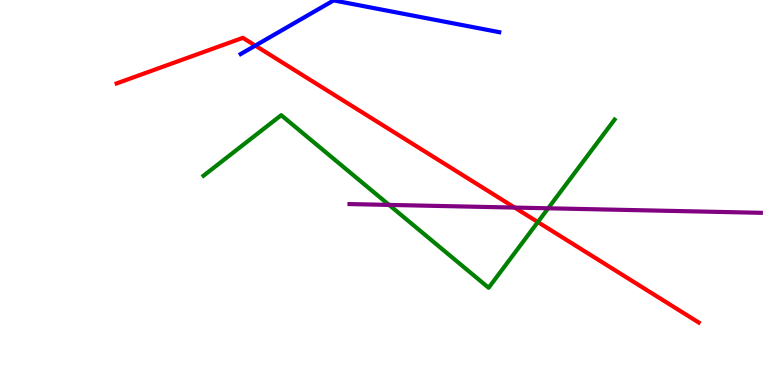[{'lines': ['blue', 'red'], 'intersections': [{'x': 3.29, 'y': 8.82}]}, {'lines': ['green', 'red'], 'intersections': [{'x': 6.94, 'y': 4.23}]}, {'lines': ['purple', 'red'], 'intersections': [{'x': 6.64, 'y': 4.61}]}, {'lines': ['blue', 'green'], 'intersections': []}, {'lines': ['blue', 'purple'], 'intersections': []}, {'lines': ['green', 'purple'], 'intersections': [{'x': 5.02, 'y': 4.68}, {'x': 7.07, 'y': 4.59}]}]